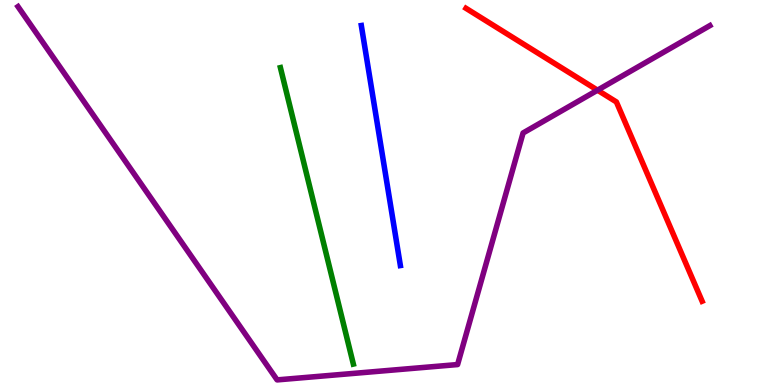[{'lines': ['blue', 'red'], 'intersections': []}, {'lines': ['green', 'red'], 'intersections': []}, {'lines': ['purple', 'red'], 'intersections': [{'x': 7.71, 'y': 7.66}]}, {'lines': ['blue', 'green'], 'intersections': []}, {'lines': ['blue', 'purple'], 'intersections': []}, {'lines': ['green', 'purple'], 'intersections': []}]